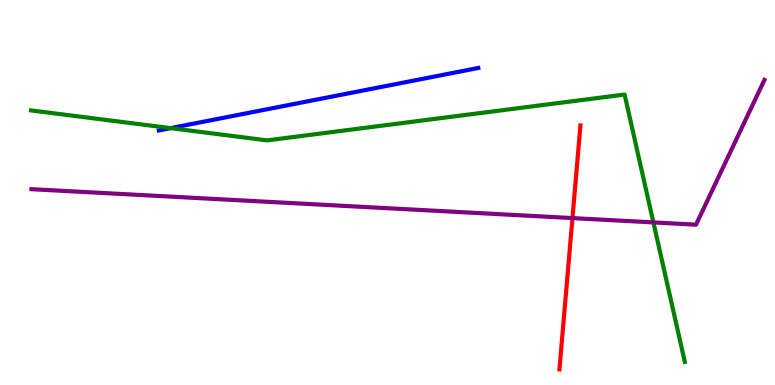[{'lines': ['blue', 'red'], 'intersections': []}, {'lines': ['green', 'red'], 'intersections': []}, {'lines': ['purple', 'red'], 'intersections': [{'x': 7.39, 'y': 4.34}]}, {'lines': ['blue', 'green'], 'intersections': [{'x': 2.2, 'y': 6.67}]}, {'lines': ['blue', 'purple'], 'intersections': []}, {'lines': ['green', 'purple'], 'intersections': [{'x': 8.43, 'y': 4.22}]}]